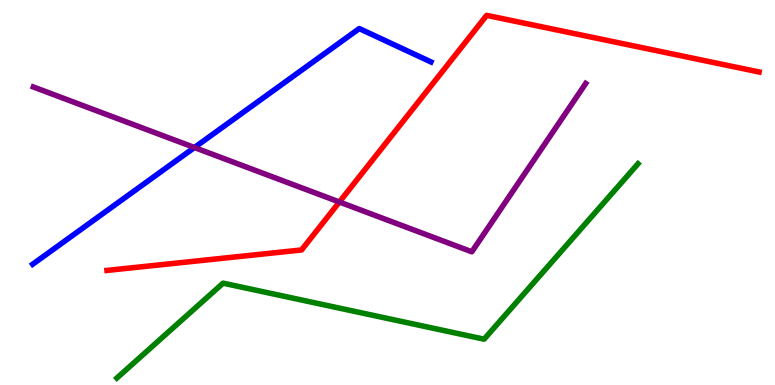[{'lines': ['blue', 'red'], 'intersections': []}, {'lines': ['green', 'red'], 'intersections': []}, {'lines': ['purple', 'red'], 'intersections': [{'x': 4.38, 'y': 4.75}]}, {'lines': ['blue', 'green'], 'intersections': []}, {'lines': ['blue', 'purple'], 'intersections': [{'x': 2.51, 'y': 6.17}]}, {'lines': ['green', 'purple'], 'intersections': []}]